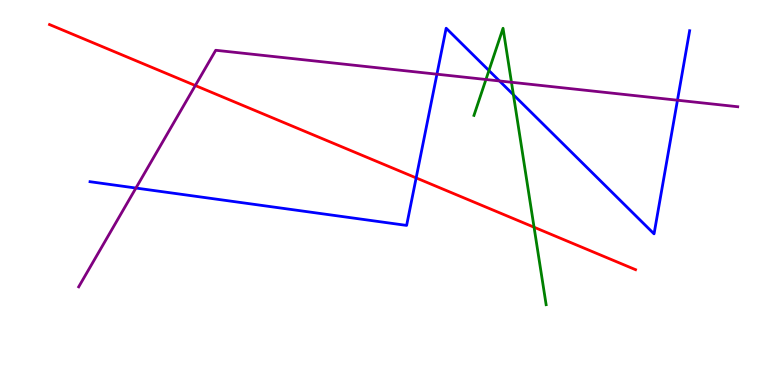[{'lines': ['blue', 'red'], 'intersections': [{'x': 5.37, 'y': 5.38}]}, {'lines': ['green', 'red'], 'intersections': [{'x': 6.89, 'y': 4.1}]}, {'lines': ['purple', 'red'], 'intersections': [{'x': 2.52, 'y': 7.78}]}, {'lines': ['blue', 'green'], 'intersections': [{'x': 6.31, 'y': 8.17}, {'x': 6.62, 'y': 7.54}]}, {'lines': ['blue', 'purple'], 'intersections': [{'x': 1.75, 'y': 5.12}, {'x': 5.64, 'y': 8.07}, {'x': 6.44, 'y': 7.9}, {'x': 8.74, 'y': 7.4}]}, {'lines': ['green', 'purple'], 'intersections': [{'x': 6.27, 'y': 7.94}, {'x': 6.6, 'y': 7.86}]}]